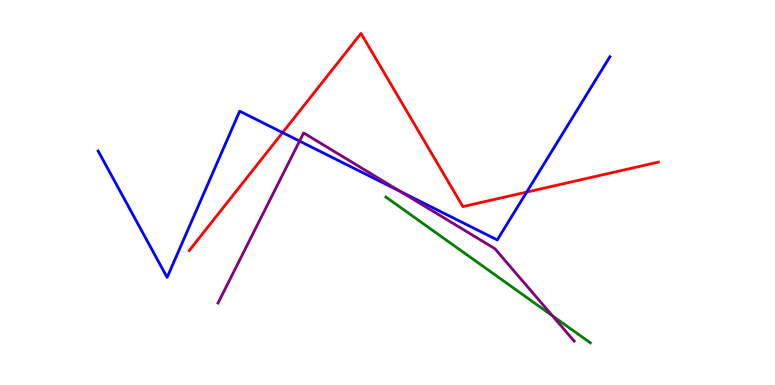[{'lines': ['blue', 'red'], 'intersections': [{'x': 3.65, 'y': 6.56}, {'x': 6.8, 'y': 5.01}]}, {'lines': ['green', 'red'], 'intersections': []}, {'lines': ['purple', 'red'], 'intersections': []}, {'lines': ['blue', 'green'], 'intersections': []}, {'lines': ['blue', 'purple'], 'intersections': [{'x': 3.87, 'y': 6.34}, {'x': 5.17, 'y': 5.03}]}, {'lines': ['green', 'purple'], 'intersections': [{'x': 7.13, 'y': 1.8}]}]